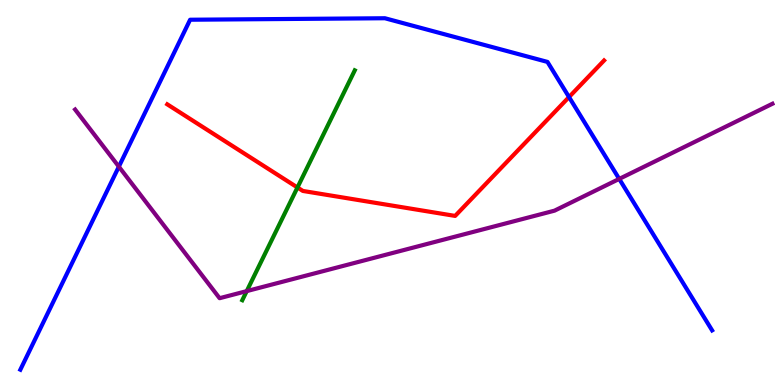[{'lines': ['blue', 'red'], 'intersections': [{'x': 7.34, 'y': 7.48}]}, {'lines': ['green', 'red'], 'intersections': [{'x': 3.84, 'y': 5.13}]}, {'lines': ['purple', 'red'], 'intersections': []}, {'lines': ['blue', 'green'], 'intersections': []}, {'lines': ['blue', 'purple'], 'intersections': [{'x': 1.53, 'y': 5.67}, {'x': 7.99, 'y': 5.35}]}, {'lines': ['green', 'purple'], 'intersections': [{'x': 3.18, 'y': 2.44}]}]